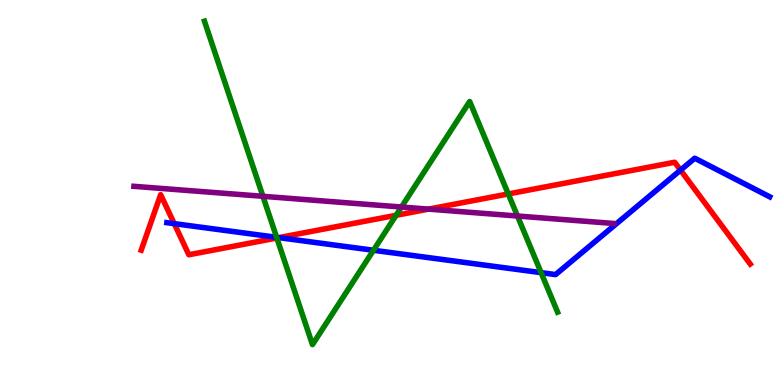[{'lines': ['blue', 'red'], 'intersections': [{'x': 2.25, 'y': 4.19}, {'x': 3.6, 'y': 3.83}, {'x': 8.78, 'y': 5.58}]}, {'lines': ['green', 'red'], 'intersections': [{'x': 3.57, 'y': 3.82}, {'x': 5.11, 'y': 4.41}, {'x': 6.56, 'y': 4.96}]}, {'lines': ['purple', 'red'], 'intersections': [{'x': 5.53, 'y': 4.57}]}, {'lines': ['blue', 'green'], 'intersections': [{'x': 3.57, 'y': 3.84}, {'x': 4.82, 'y': 3.5}, {'x': 6.98, 'y': 2.92}]}, {'lines': ['blue', 'purple'], 'intersections': []}, {'lines': ['green', 'purple'], 'intersections': [{'x': 3.39, 'y': 4.9}, {'x': 5.18, 'y': 4.62}, {'x': 6.68, 'y': 4.39}]}]